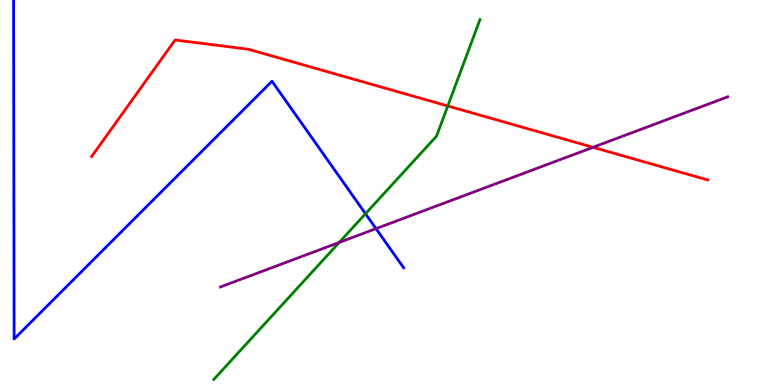[{'lines': ['blue', 'red'], 'intersections': []}, {'lines': ['green', 'red'], 'intersections': [{'x': 5.78, 'y': 7.25}]}, {'lines': ['purple', 'red'], 'intersections': [{'x': 7.65, 'y': 6.17}]}, {'lines': ['blue', 'green'], 'intersections': [{'x': 4.72, 'y': 4.45}]}, {'lines': ['blue', 'purple'], 'intersections': [{'x': 4.85, 'y': 4.06}]}, {'lines': ['green', 'purple'], 'intersections': [{'x': 4.38, 'y': 3.7}]}]